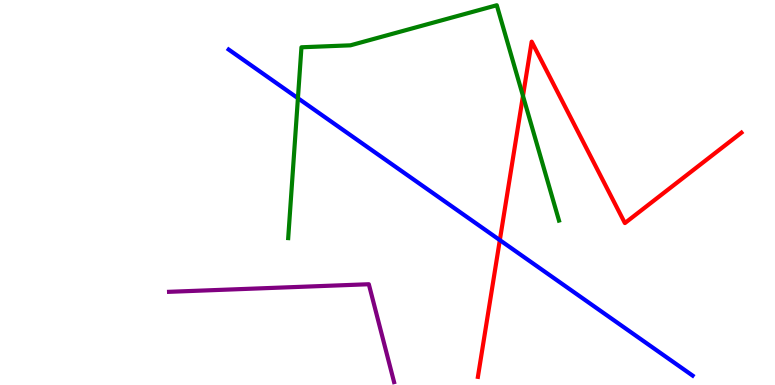[{'lines': ['blue', 'red'], 'intersections': [{'x': 6.45, 'y': 3.76}]}, {'lines': ['green', 'red'], 'intersections': [{'x': 6.75, 'y': 7.51}]}, {'lines': ['purple', 'red'], 'intersections': []}, {'lines': ['blue', 'green'], 'intersections': [{'x': 3.84, 'y': 7.45}]}, {'lines': ['blue', 'purple'], 'intersections': []}, {'lines': ['green', 'purple'], 'intersections': []}]